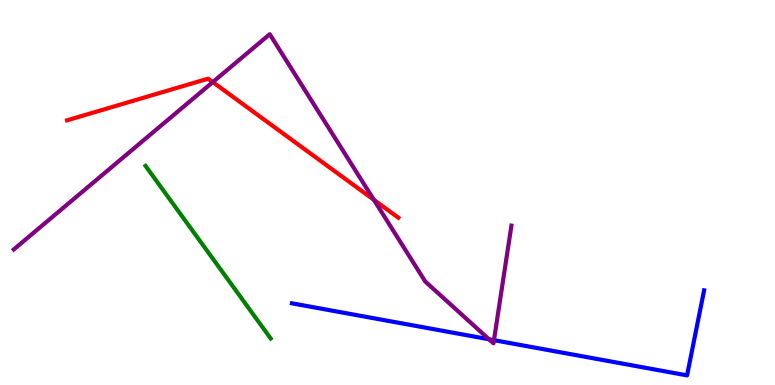[{'lines': ['blue', 'red'], 'intersections': []}, {'lines': ['green', 'red'], 'intersections': []}, {'lines': ['purple', 'red'], 'intersections': [{'x': 2.75, 'y': 7.87}, {'x': 4.82, 'y': 4.81}]}, {'lines': ['blue', 'green'], 'intersections': []}, {'lines': ['blue', 'purple'], 'intersections': [{'x': 6.31, 'y': 1.19}, {'x': 6.37, 'y': 1.16}]}, {'lines': ['green', 'purple'], 'intersections': []}]